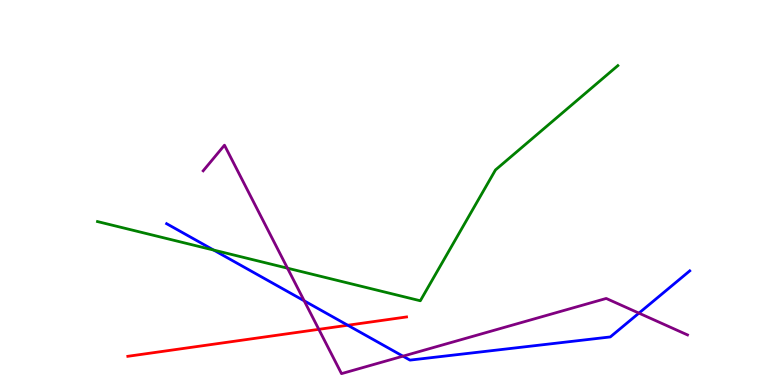[{'lines': ['blue', 'red'], 'intersections': [{'x': 4.49, 'y': 1.55}]}, {'lines': ['green', 'red'], 'intersections': []}, {'lines': ['purple', 'red'], 'intersections': [{'x': 4.11, 'y': 1.45}]}, {'lines': ['blue', 'green'], 'intersections': [{'x': 2.76, 'y': 3.5}]}, {'lines': ['blue', 'purple'], 'intersections': [{'x': 3.93, 'y': 2.19}, {'x': 5.2, 'y': 0.749}, {'x': 8.24, 'y': 1.87}]}, {'lines': ['green', 'purple'], 'intersections': [{'x': 3.71, 'y': 3.03}]}]